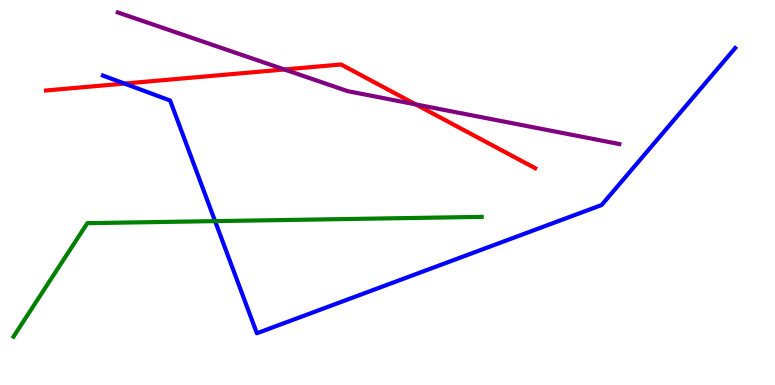[{'lines': ['blue', 'red'], 'intersections': [{'x': 1.61, 'y': 7.83}]}, {'lines': ['green', 'red'], 'intersections': []}, {'lines': ['purple', 'red'], 'intersections': [{'x': 3.67, 'y': 8.2}, {'x': 5.36, 'y': 7.29}]}, {'lines': ['blue', 'green'], 'intersections': [{'x': 2.78, 'y': 4.26}]}, {'lines': ['blue', 'purple'], 'intersections': []}, {'lines': ['green', 'purple'], 'intersections': []}]